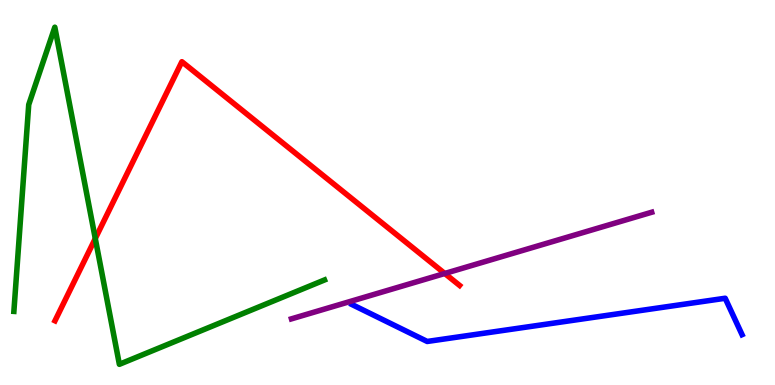[{'lines': ['blue', 'red'], 'intersections': []}, {'lines': ['green', 'red'], 'intersections': [{'x': 1.23, 'y': 3.8}]}, {'lines': ['purple', 'red'], 'intersections': [{'x': 5.74, 'y': 2.9}]}, {'lines': ['blue', 'green'], 'intersections': []}, {'lines': ['blue', 'purple'], 'intersections': []}, {'lines': ['green', 'purple'], 'intersections': []}]